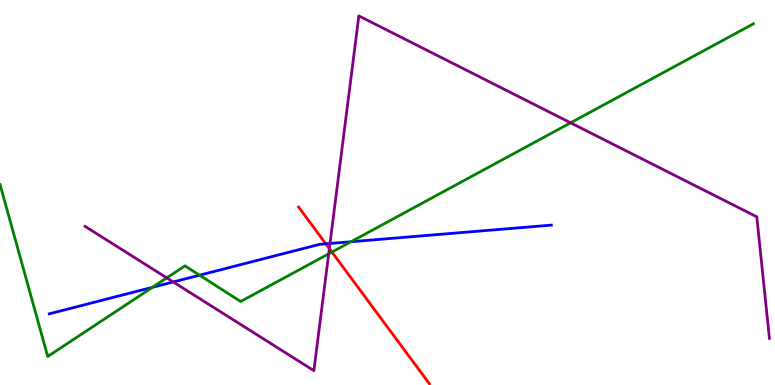[{'lines': ['blue', 'red'], 'intersections': [{'x': 4.2, 'y': 3.67}]}, {'lines': ['green', 'red'], 'intersections': [{'x': 4.28, 'y': 3.45}]}, {'lines': ['purple', 'red'], 'intersections': [{'x': 4.25, 'y': 3.54}]}, {'lines': ['blue', 'green'], 'intersections': [{'x': 1.97, 'y': 2.54}, {'x': 2.57, 'y': 2.85}, {'x': 4.53, 'y': 3.72}]}, {'lines': ['blue', 'purple'], 'intersections': [{'x': 2.24, 'y': 2.68}, {'x': 4.26, 'y': 3.68}]}, {'lines': ['green', 'purple'], 'intersections': [{'x': 2.15, 'y': 2.78}, {'x': 4.24, 'y': 3.41}, {'x': 7.36, 'y': 6.81}]}]